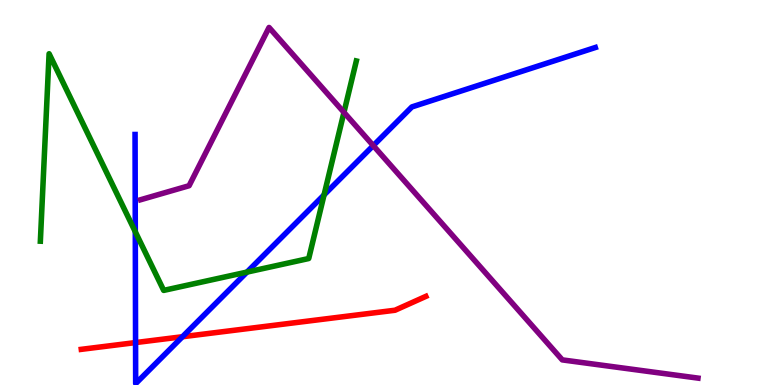[{'lines': ['blue', 'red'], 'intersections': [{'x': 1.75, 'y': 1.1}, {'x': 2.35, 'y': 1.25}]}, {'lines': ['green', 'red'], 'intersections': []}, {'lines': ['purple', 'red'], 'intersections': []}, {'lines': ['blue', 'green'], 'intersections': [{'x': 1.75, 'y': 3.98}, {'x': 3.19, 'y': 2.93}, {'x': 4.18, 'y': 4.94}]}, {'lines': ['blue', 'purple'], 'intersections': [{'x': 4.82, 'y': 6.22}]}, {'lines': ['green', 'purple'], 'intersections': [{'x': 4.44, 'y': 7.08}]}]